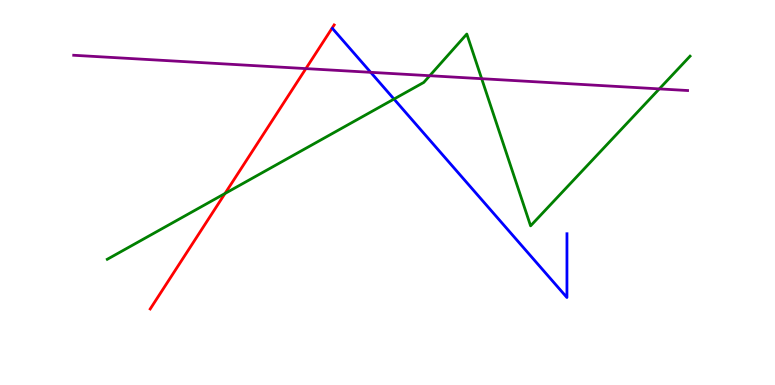[{'lines': ['blue', 'red'], 'intersections': []}, {'lines': ['green', 'red'], 'intersections': [{'x': 2.9, 'y': 4.97}]}, {'lines': ['purple', 'red'], 'intersections': [{'x': 3.95, 'y': 8.22}]}, {'lines': ['blue', 'green'], 'intersections': [{'x': 5.08, 'y': 7.43}]}, {'lines': ['blue', 'purple'], 'intersections': [{'x': 4.78, 'y': 8.12}]}, {'lines': ['green', 'purple'], 'intersections': [{'x': 5.54, 'y': 8.03}, {'x': 6.21, 'y': 7.96}, {'x': 8.51, 'y': 7.69}]}]